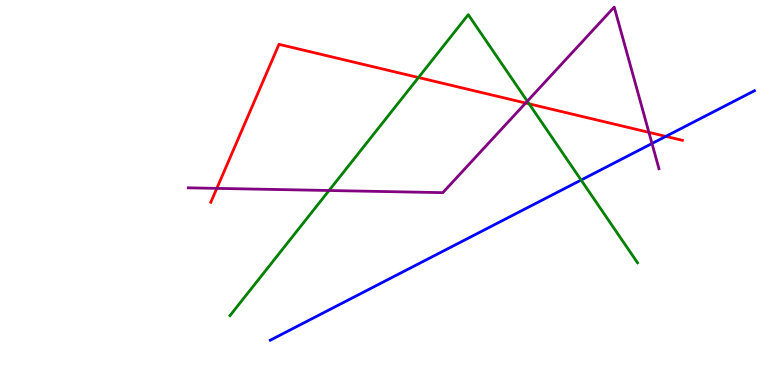[{'lines': ['blue', 'red'], 'intersections': [{'x': 8.59, 'y': 6.46}]}, {'lines': ['green', 'red'], 'intersections': [{'x': 5.4, 'y': 7.99}, {'x': 6.83, 'y': 7.3}]}, {'lines': ['purple', 'red'], 'intersections': [{'x': 2.8, 'y': 5.11}, {'x': 6.78, 'y': 7.32}, {'x': 8.37, 'y': 6.56}]}, {'lines': ['blue', 'green'], 'intersections': [{'x': 7.5, 'y': 5.32}]}, {'lines': ['blue', 'purple'], 'intersections': [{'x': 8.41, 'y': 6.27}]}, {'lines': ['green', 'purple'], 'intersections': [{'x': 4.25, 'y': 5.05}, {'x': 6.8, 'y': 7.37}]}]